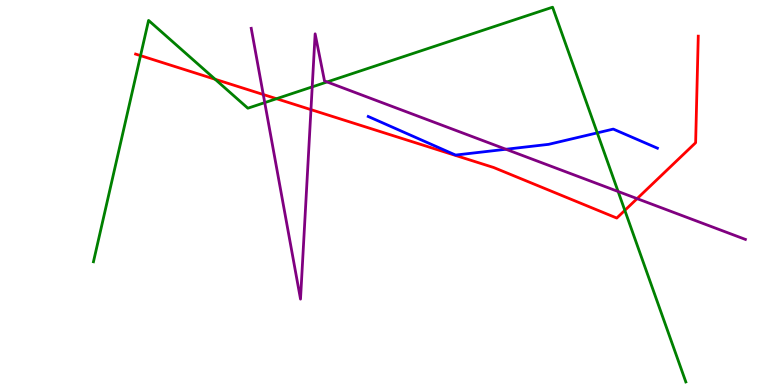[{'lines': ['blue', 'red'], 'intersections': []}, {'lines': ['green', 'red'], 'intersections': [{'x': 1.81, 'y': 8.55}, {'x': 2.78, 'y': 7.94}, {'x': 3.57, 'y': 7.44}, {'x': 8.06, 'y': 4.54}]}, {'lines': ['purple', 'red'], 'intersections': [{'x': 3.4, 'y': 7.54}, {'x': 4.01, 'y': 7.15}, {'x': 8.22, 'y': 4.84}]}, {'lines': ['blue', 'green'], 'intersections': [{'x': 7.71, 'y': 6.55}]}, {'lines': ['blue', 'purple'], 'intersections': [{'x': 6.53, 'y': 6.12}]}, {'lines': ['green', 'purple'], 'intersections': [{'x': 3.42, 'y': 7.33}, {'x': 4.03, 'y': 7.74}, {'x': 4.22, 'y': 7.87}, {'x': 7.98, 'y': 5.03}]}]